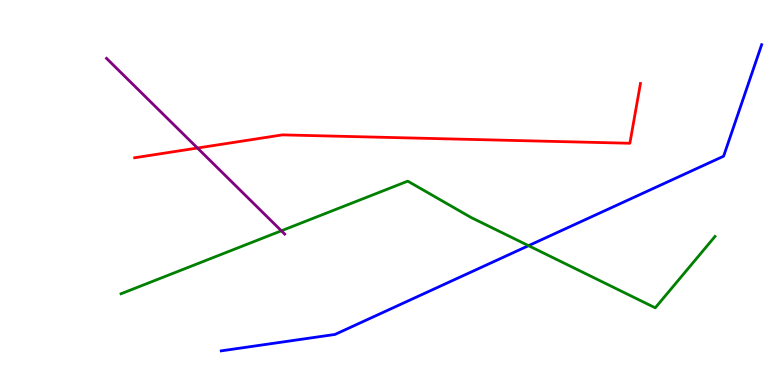[{'lines': ['blue', 'red'], 'intersections': []}, {'lines': ['green', 'red'], 'intersections': []}, {'lines': ['purple', 'red'], 'intersections': [{'x': 2.55, 'y': 6.16}]}, {'lines': ['blue', 'green'], 'intersections': [{'x': 6.82, 'y': 3.62}]}, {'lines': ['blue', 'purple'], 'intersections': []}, {'lines': ['green', 'purple'], 'intersections': [{'x': 3.63, 'y': 4.01}]}]